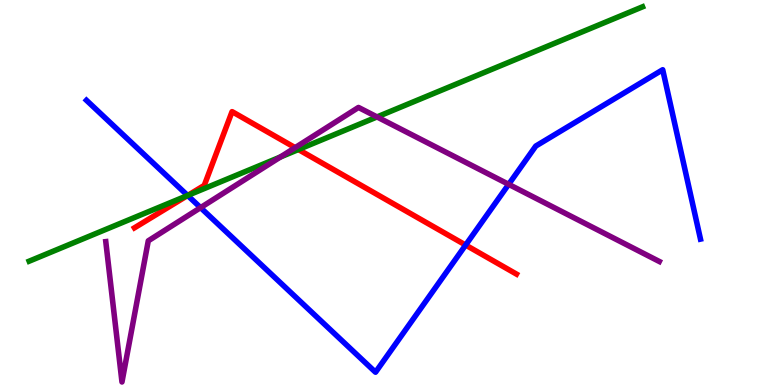[{'lines': ['blue', 'red'], 'intersections': [{'x': 2.42, 'y': 4.92}, {'x': 6.01, 'y': 3.64}]}, {'lines': ['green', 'red'], 'intersections': [{'x': 2.42, 'y': 4.92}, {'x': 3.85, 'y': 6.12}]}, {'lines': ['purple', 'red'], 'intersections': [{'x': 3.81, 'y': 6.16}]}, {'lines': ['blue', 'green'], 'intersections': [{'x': 2.42, 'y': 4.92}]}, {'lines': ['blue', 'purple'], 'intersections': [{'x': 2.59, 'y': 4.61}, {'x': 6.56, 'y': 5.21}]}, {'lines': ['green', 'purple'], 'intersections': [{'x': 3.62, 'y': 5.92}, {'x': 4.86, 'y': 6.96}]}]